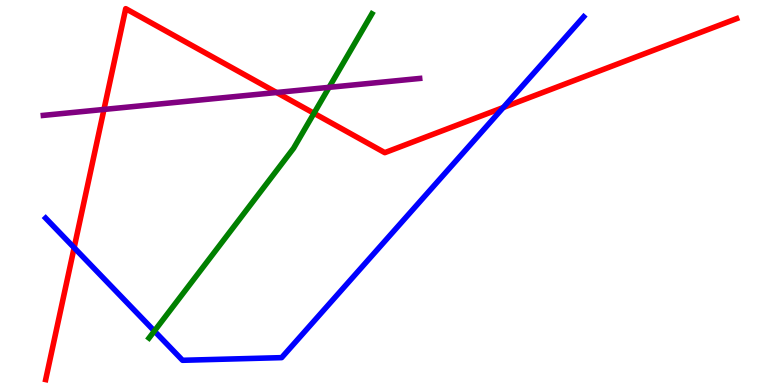[{'lines': ['blue', 'red'], 'intersections': [{'x': 0.957, 'y': 3.57}, {'x': 6.49, 'y': 7.21}]}, {'lines': ['green', 'red'], 'intersections': [{'x': 4.05, 'y': 7.06}]}, {'lines': ['purple', 'red'], 'intersections': [{'x': 1.34, 'y': 7.16}, {'x': 3.57, 'y': 7.6}]}, {'lines': ['blue', 'green'], 'intersections': [{'x': 1.99, 'y': 1.4}]}, {'lines': ['blue', 'purple'], 'intersections': []}, {'lines': ['green', 'purple'], 'intersections': [{'x': 4.25, 'y': 7.73}]}]